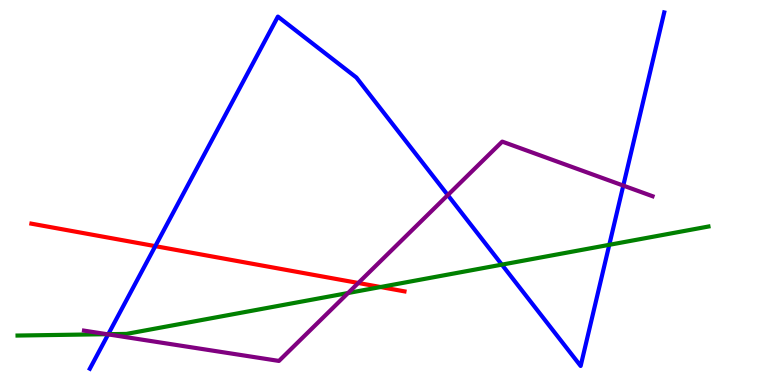[{'lines': ['blue', 'red'], 'intersections': [{'x': 2.0, 'y': 3.61}]}, {'lines': ['green', 'red'], 'intersections': [{'x': 4.91, 'y': 2.54}]}, {'lines': ['purple', 'red'], 'intersections': [{'x': 4.62, 'y': 2.65}]}, {'lines': ['blue', 'green'], 'intersections': [{'x': 1.4, 'y': 1.32}, {'x': 6.48, 'y': 3.13}, {'x': 7.86, 'y': 3.64}]}, {'lines': ['blue', 'purple'], 'intersections': [{'x': 1.4, 'y': 1.31}, {'x': 5.78, 'y': 4.93}, {'x': 8.04, 'y': 5.18}]}, {'lines': ['green', 'purple'], 'intersections': [{'x': 1.38, 'y': 1.32}, {'x': 4.49, 'y': 2.39}]}]